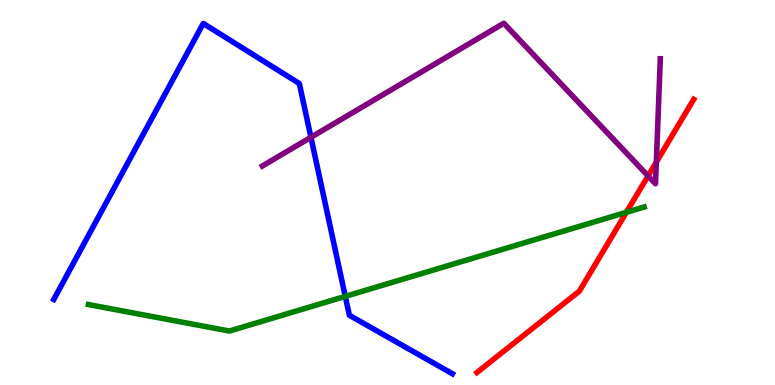[{'lines': ['blue', 'red'], 'intersections': []}, {'lines': ['green', 'red'], 'intersections': [{'x': 8.08, 'y': 4.49}]}, {'lines': ['purple', 'red'], 'intersections': [{'x': 8.36, 'y': 5.43}, {'x': 8.47, 'y': 5.79}]}, {'lines': ['blue', 'green'], 'intersections': [{'x': 4.46, 'y': 2.3}]}, {'lines': ['blue', 'purple'], 'intersections': [{'x': 4.01, 'y': 6.43}]}, {'lines': ['green', 'purple'], 'intersections': []}]